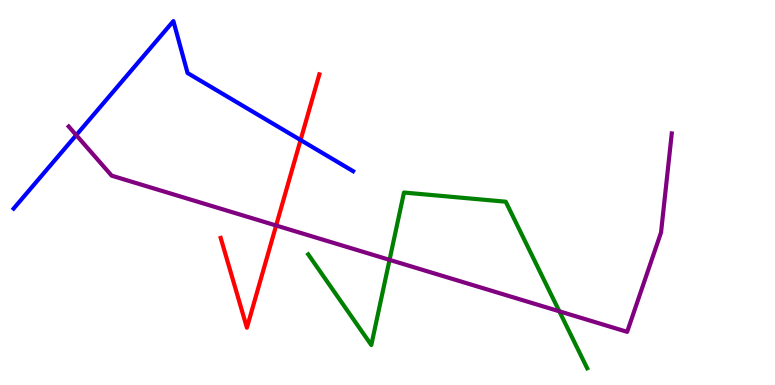[{'lines': ['blue', 'red'], 'intersections': [{'x': 3.88, 'y': 6.36}]}, {'lines': ['green', 'red'], 'intersections': []}, {'lines': ['purple', 'red'], 'intersections': [{'x': 3.56, 'y': 4.14}]}, {'lines': ['blue', 'green'], 'intersections': []}, {'lines': ['blue', 'purple'], 'intersections': [{'x': 0.984, 'y': 6.49}]}, {'lines': ['green', 'purple'], 'intersections': [{'x': 5.03, 'y': 3.25}, {'x': 7.22, 'y': 1.91}]}]